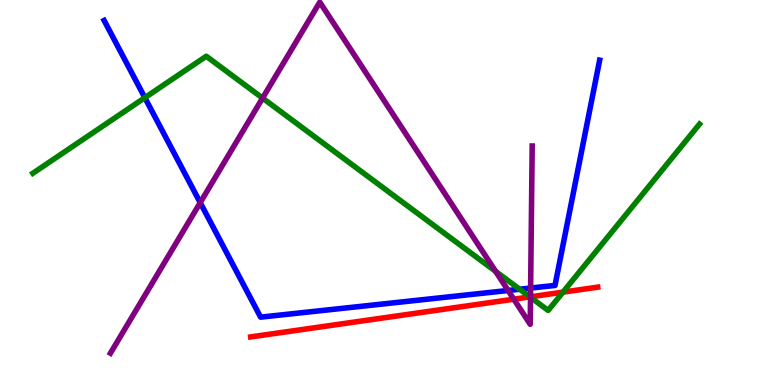[{'lines': ['blue', 'red'], 'intersections': []}, {'lines': ['green', 'red'], 'intersections': [{'x': 6.84, 'y': 2.29}, {'x': 7.26, 'y': 2.41}]}, {'lines': ['purple', 'red'], 'intersections': [{'x': 6.63, 'y': 2.23}, {'x': 6.85, 'y': 2.29}]}, {'lines': ['blue', 'green'], 'intersections': [{'x': 1.87, 'y': 7.46}, {'x': 6.71, 'y': 2.49}]}, {'lines': ['blue', 'purple'], 'intersections': [{'x': 2.58, 'y': 4.74}, {'x': 6.56, 'y': 2.46}, {'x': 6.85, 'y': 2.52}]}, {'lines': ['green', 'purple'], 'intersections': [{'x': 3.39, 'y': 7.45}, {'x': 6.4, 'y': 2.95}, {'x': 6.85, 'y': 2.28}]}]